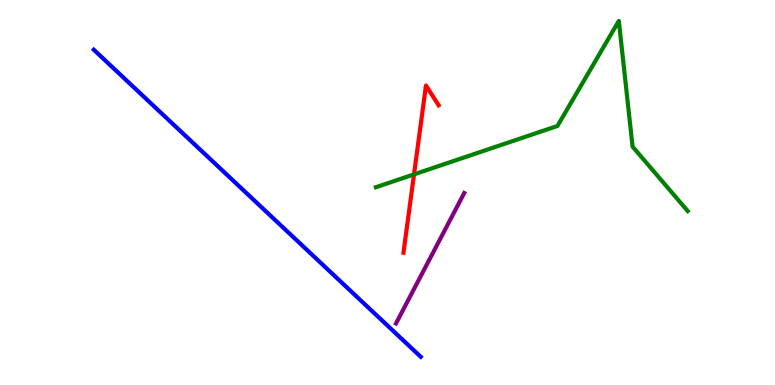[{'lines': ['blue', 'red'], 'intersections': []}, {'lines': ['green', 'red'], 'intersections': [{'x': 5.34, 'y': 5.47}]}, {'lines': ['purple', 'red'], 'intersections': []}, {'lines': ['blue', 'green'], 'intersections': []}, {'lines': ['blue', 'purple'], 'intersections': []}, {'lines': ['green', 'purple'], 'intersections': []}]